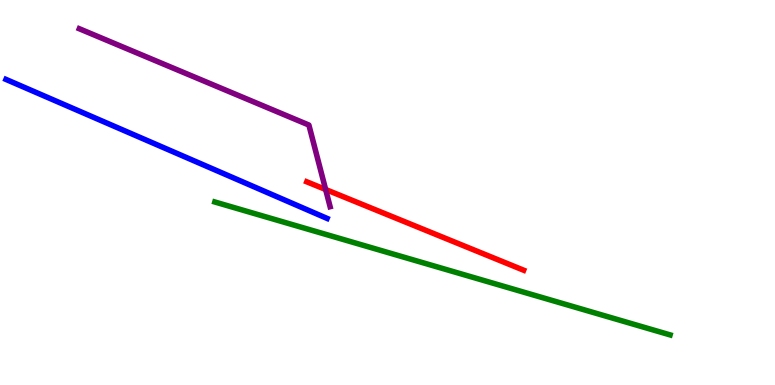[{'lines': ['blue', 'red'], 'intersections': []}, {'lines': ['green', 'red'], 'intersections': []}, {'lines': ['purple', 'red'], 'intersections': [{'x': 4.2, 'y': 5.08}]}, {'lines': ['blue', 'green'], 'intersections': []}, {'lines': ['blue', 'purple'], 'intersections': []}, {'lines': ['green', 'purple'], 'intersections': []}]